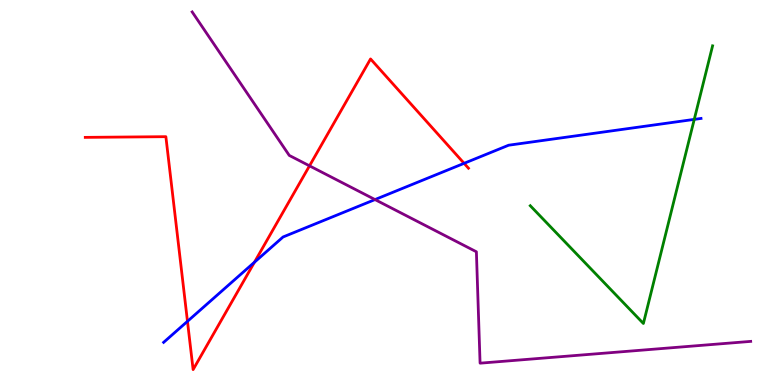[{'lines': ['blue', 'red'], 'intersections': [{'x': 2.42, 'y': 1.65}, {'x': 3.28, 'y': 3.19}, {'x': 5.99, 'y': 5.76}]}, {'lines': ['green', 'red'], 'intersections': []}, {'lines': ['purple', 'red'], 'intersections': [{'x': 3.99, 'y': 5.69}]}, {'lines': ['blue', 'green'], 'intersections': [{'x': 8.96, 'y': 6.9}]}, {'lines': ['blue', 'purple'], 'intersections': [{'x': 4.84, 'y': 4.82}]}, {'lines': ['green', 'purple'], 'intersections': []}]